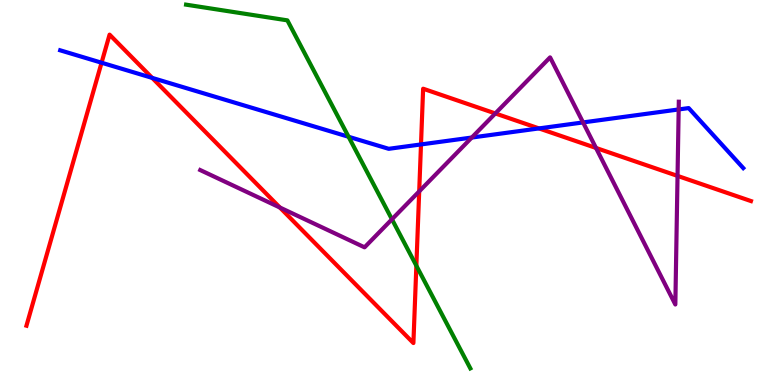[{'lines': ['blue', 'red'], 'intersections': [{'x': 1.31, 'y': 8.37}, {'x': 1.96, 'y': 7.98}, {'x': 5.43, 'y': 6.25}, {'x': 6.95, 'y': 6.66}]}, {'lines': ['green', 'red'], 'intersections': [{'x': 5.37, 'y': 3.1}]}, {'lines': ['purple', 'red'], 'intersections': [{'x': 3.61, 'y': 4.61}, {'x': 5.41, 'y': 5.03}, {'x': 6.39, 'y': 7.05}, {'x': 7.69, 'y': 6.16}, {'x': 8.74, 'y': 5.43}]}, {'lines': ['blue', 'green'], 'intersections': [{'x': 4.5, 'y': 6.45}]}, {'lines': ['blue', 'purple'], 'intersections': [{'x': 6.09, 'y': 6.43}, {'x': 7.52, 'y': 6.82}, {'x': 8.76, 'y': 7.16}]}, {'lines': ['green', 'purple'], 'intersections': [{'x': 5.06, 'y': 4.3}]}]